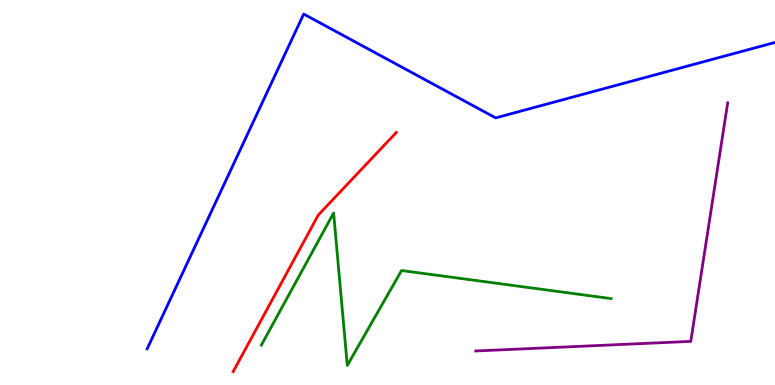[{'lines': ['blue', 'red'], 'intersections': []}, {'lines': ['green', 'red'], 'intersections': []}, {'lines': ['purple', 'red'], 'intersections': []}, {'lines': ['blue', 'green'], 'intersections': []}, {'lines': ['blue', 'purple'], 'intersections': []}, {'lines': ['green', 'purple'], 'intersections': []}]